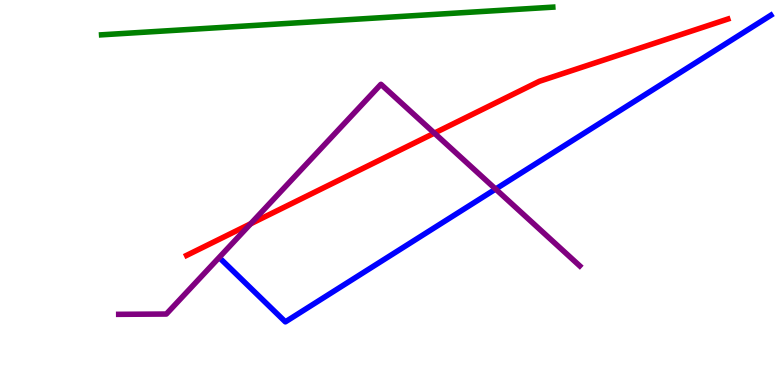[{'lines': ['blue', 'red'], 'intersections': []}, {'lines': ['green', 'red'], 'intersections': []}, {'lines': ['purple', 'red'], 'intersections': [{'x': 3.23, 'y': 4.19}, {'x': 5.6, 'y': 6.54}]}, {'lines': ['blue', 'green'], 'intersections': []}, {'lines': ['blue', 'purple'], 'intersections': [{'x': 6.4, 'y': 5.09}]}, {'lines': ['green', 'purple'], 'intersections': []}]